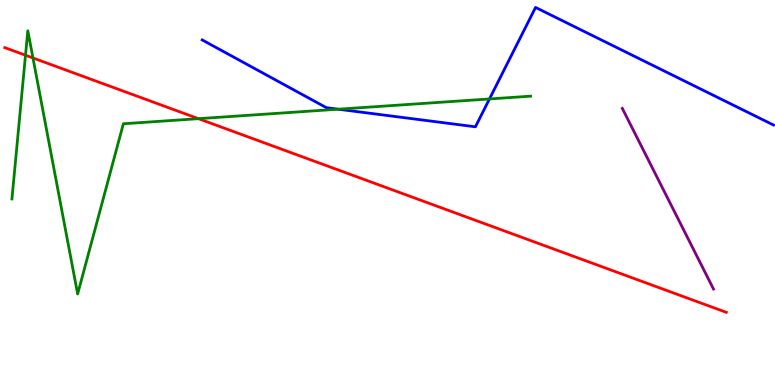[{'lines': ['blue', 'red'], 'intersections': []}, {'lines': ['green', 'red'], 'intersections': [{'x': 0.329, 'y': 8.57}, {'x': 0.425, 'y': 8.49}, {'x': 2.56, 'y': 6.92}]}, {'lines': ['purple', 'red'], 'intersections': []}, {'lines': ['blue', 'green'], 'intersections': [{'x': 4.36, 'y': 7.16}, {'x': 6.32, 'y': 7.43}]}, {'lines': ['blue', 'purple'], 'intersections': []}, {'lines': ['green', 'purple'], 'intersections': []}]